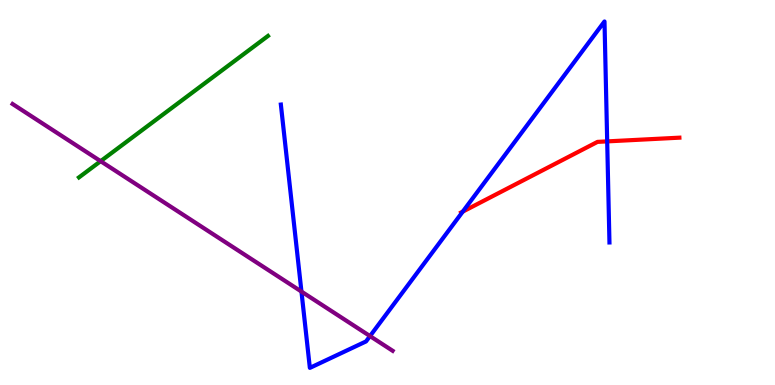[{'lines': ['blue', 'red'], 'intersections': [{'x': 5.97, 'y': 4.5}, {'x': 7.83, 'y': 6.33}]}, {'lines': ['green', 'red'], 'intersections': []}, {'lines': ['purple', 'red'], 'intersections': []}, {'lines': ['blue', 'green'], 'intersections': []}, {'lines': ['blue', 'purple'], 'intersections': [{'x': 3.89, 'y': 2.43}, {'x': 4.77, 'y': 1.27}]}, {'lines': ['green', 'purple'], 'intersections': [{'x': 1.3, 'y': 5.81}]}]